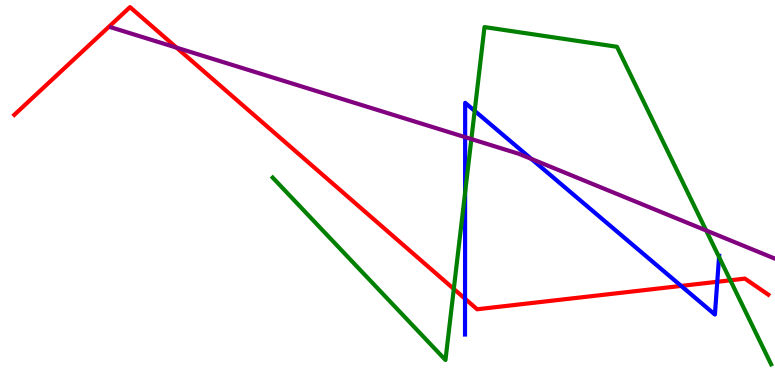[{'lines': ['blue', 'red'], 'intersections': [{'x': 6.0, 'y': 2.24}, {'x': 8.79, 'y': 2.57}, {'x': 9.26, 'y': 2.68}]}, {'lines': ['green', 'red'], 'intersections': [{'x': 5.86, 'y': 2.49}, {'x': 9.42, 'y': 2.72}]}, {'lines': ['purple', 'red'], 'intersections': [{'x': 2.28, 'y': 8.76}]}, {'lines': ['blue', 'green'], 'intersections': [{'x': 6.0, 'y': 5.0}, {'x': 6.12, 'y': 7.12}, {'x': 9.28, 'y': 3.32}]}, {'lines': ['blue', 'purple'], 'intersections': [{'x': 6.0, 'y': 6.44}, {'x': 6.86, 'y': 5.87}]}, {'lines': ['green', 'purple'], 'intersections': [{'x': 6.08, 'y': 6.39}, {'x': 9.11, 'y': 4.01}]}]